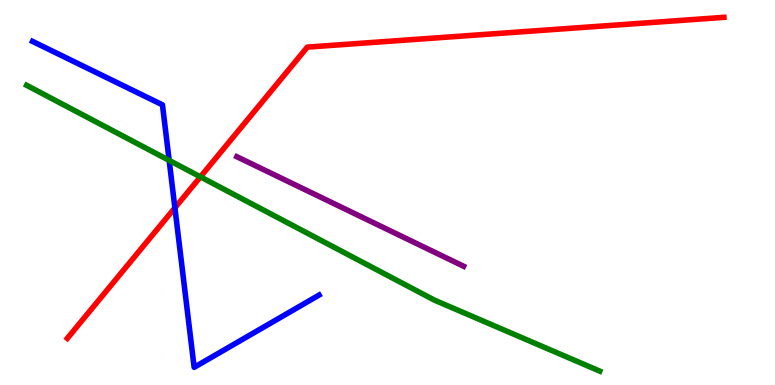[{'lines': ['blue', 'red'], 'intersections': [{'x': 2.26, 'y': 4.6}]}, {'lines': ['green', 'red'], 'intersections': [{'x': 2.59, 'y': 5.41}]}, {'lines': ['purple', 'red'], 'intersections': []}, {'lines': ['blue', 'green'], 'intersections': [{'x': 2.18, 'y': 5.83}]}, {'lines': ['blue', 'purple'], 'intersections': []}, {'lines': ['green', 'purple'], 'intersections': []}]